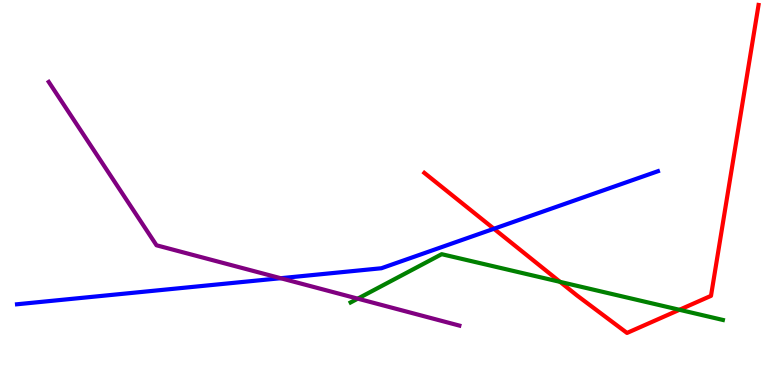[{'lines': ['blue', 'red'], 'intersections': [{'x': 6.37, 'y': 4.06}]}, {'lines': ['green', 'red'], 'intersections': [{'x': 7.23, 'y': 2.68}, {'x': 8.77, 'y': 1.95}]}, {'lines': ['purple', 'red'], 'intersections': []}, {'lines': ['blue', 'green'], 'intersections': []}, {'lines': ['blue', 'purple'], 'intersections': [{'x': 3.62, 'y': 2.77}]}, {'lines': ['green', 'purple'], 'intersections': [{'x': 4.62, 'y': 2.24}]}]